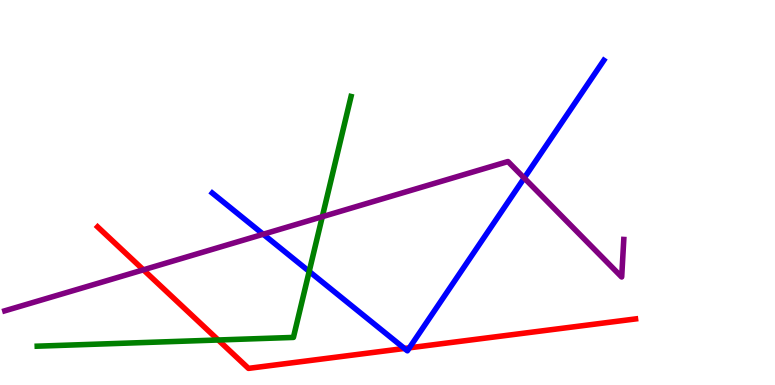[{'lines': ['blue', 'red'], 'intersections': [{'x': 5.22, 'y': 0.949}, {'x': 5.28, 'y': 0.966}]}, {'lines': ['green', 'red'], 'intersections': [{'x': 2.82, 'y': 1.17}]}, {'lines': ['purple', 'red'], 'intersections': [{'x': 1.85, 'y': 2.99}]}, {'lines': ['blue', 'green'], 'intersections': [{'x': 3.99, 'y': 2.95}]}, {'lines': ['blue', 'purple'], 'intersections': [{'x': 3.4, 'y': 3.92}, {'x': 6.76, 'y': 5.38}]}, {'lines': ['green', 'purple'], 'intersections': [{'x': 4.16, 'y': 4.37}]}]